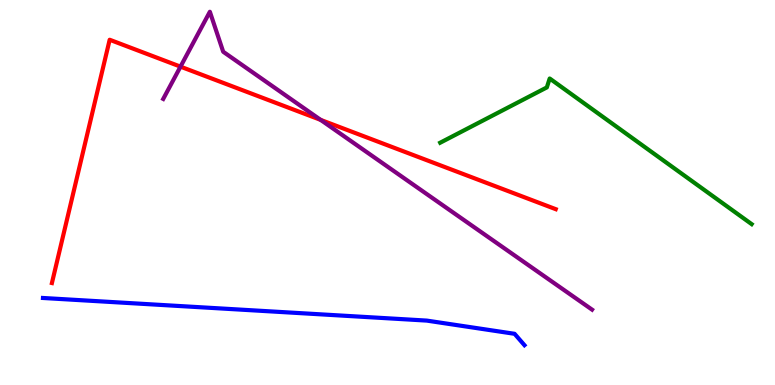[{'lines': ['blue', 'red'], 'intersections': []}, {'lines': ['green', 'red'], 'intersections': []}, {'lines': ['purple', 'red'], 'intersections': [{'x': 2.33, 'y': 8.27}, {'x': 4.14, 'y': 6.89}]}, {'lines': ['blue', 'green'], 'intersections': []}, {'lines': ['blue', 'purple'], 'intersections': []}, {'lines': ['green', 'purple'], 'intersections': []}]